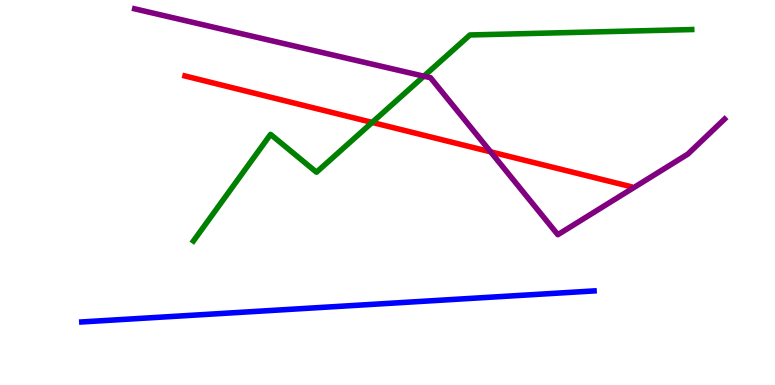[{'lines': ['blue', 'red'], 'intersections': []}, {'lines': ['green', 'red'], 'intersections': [{'x': 4.8, 'y': 6.82}]}, {'lines': ['purple', 'red'], 'intersections': [{'x': 6.33, 'y': 6.06}]}, {'lines': ['blue', 'green'], 'intersections': []}, {'lines': ['blue', 'purple'], 'intersections': []}, {'lines': ['green', 'purple'], 'intersections': [{'x': 5.47, 'y': 8.02}]}]